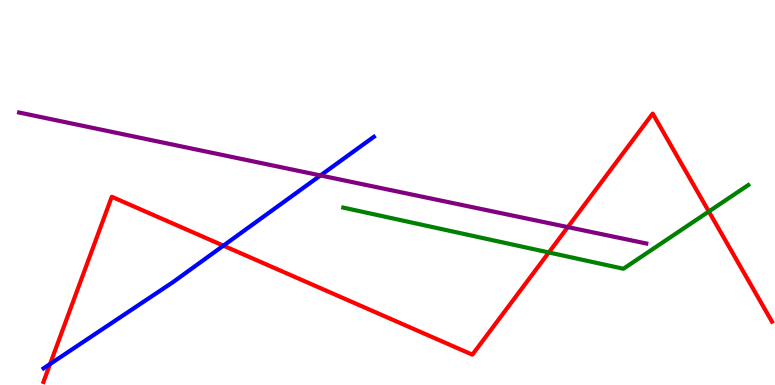[{'lines': ['blue', 'red'], 'intersections': [{'x': 0.646, 'y': 0.544}, {'x': 2.88, 'y': 3.62}]}, {'lines': ['green', 'red'], 'intersections': [{'x': 7.08, 'y': 3.44}, {'x': 9.15, 'y': 4.51}]}, {'lines': ['purple', 'red'], 'intersections': [{'x': 7.33, 'y': 4.1}]}, {'lines': ['blue', 'green'], 'intersections': []}, {'lines': ['blue', 'purple'], 'intersections': [{'x': 4.14, 'y': 5.44}]}, {'lines': ['green', 'purple'], 'intersections': []}]